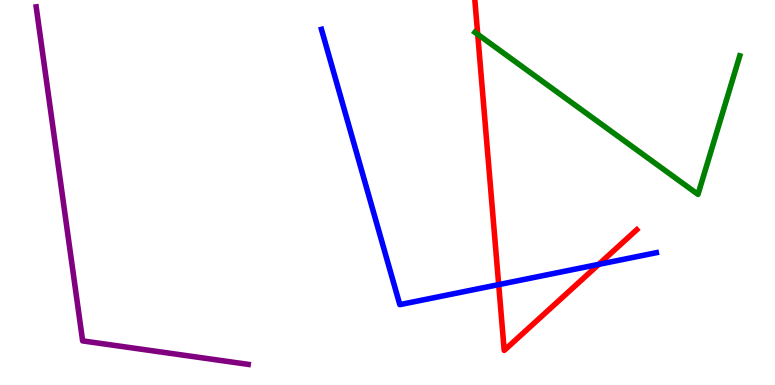[{'lines': ['blue', 'red'], 'intersections': [{'x': 6.43, 'y': 2.61}, {'x': 7.73, 'y': 3.13}]}, {'lines': ['green', 'red'], 'intersections': [{'x': 6.16, 'y': 9.11}]}, {'lines': ['purple', 'red'], 'intersections': []}, {'lines': ['blue', 'green'], 'intersections': []}, {'lines': ['blue', 'purple'], 'intersections': []}, {'lines': ['green', 'purple'], 'intersections': []}]